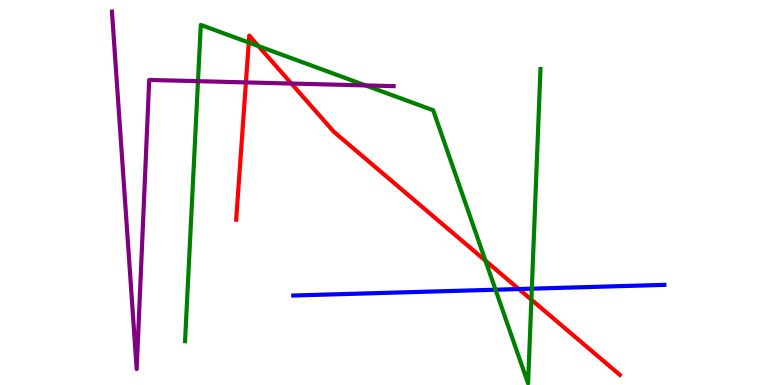[{'lines': ['blue', 'red'], 'intersections': [{'x': 6.69, 'y': 2.49}]}, {'lines': ['green', 'red'], 'intersections': [{'x': 3.21, 'y': 8.9}, {'x': 3.33, 'y': 8.8}, {'x': 6.26, 'y': 3.23}, {'x': 6.86, 'y': 2.22}]}, {'lines': ['purple', 'red'], 'intersections': [{'x': 3.17, 'y': 7.86}, {'x': 3.76, 'y': 7.83}]}, {'lines': ['blue', 'green'], 'intersections': [{'x': 6.39, 'y': 2.47}, {'x': 6.86, 'y': 2.5}]}, {'lines': ['blue', 'purple'], 'intersections': []}, {'lines': ['green', 'purple'], 'intersections': [{'x': 2.55, 'y': 7.89}, {'x': 4.72, 'y': 7.78}]}]